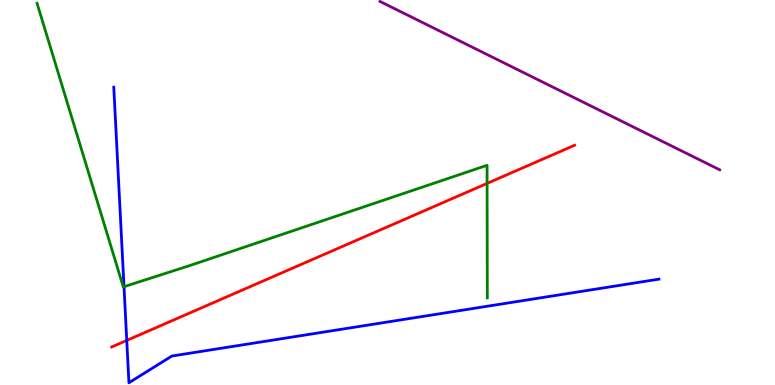[{'lines': ['blue', 'red'], 'intersections': [{'x': 1.64, 'y': 1.16}]}, {'lines': ['green', 'red'], 'intersections': [{'x': 6.29, 'y': 5.24}]}, {'lines': ['purple', 'red'], 'intersections': []}, {'lines': ['blue', 'green'], 'intersections': [{'x': 1.6, 'y': 2.55}]}, {'lines': ['blue', 'purple'], 'intersections': []}, {'lines': ['green', 'purple'], 'intersections': []}]